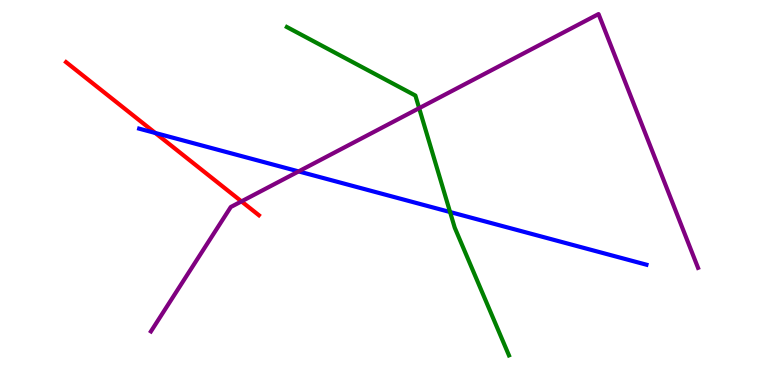[{'lines': ['blue', 'red'], 'intersections': [{'x': 2.0, 'y': 6.55}]}, {'lines': ['green', 'red'], 'intersections': []}, {'lines': ['purple', 'red'], 'intersections': [{'x': 3.12, 'y': 4.77}]}, {'lines': ['blue', 'green'], 'intersections': [{'x': 5.81, 'y': 4.49}]}, {'lines': ['blue', 'purple'], 'intersections': [{'x': 3.85, 'y': 5.55}]}, {'lines': ['green', 'purple'], 'intersections': [{'x': 5.41, 'y': 7.19}]}]